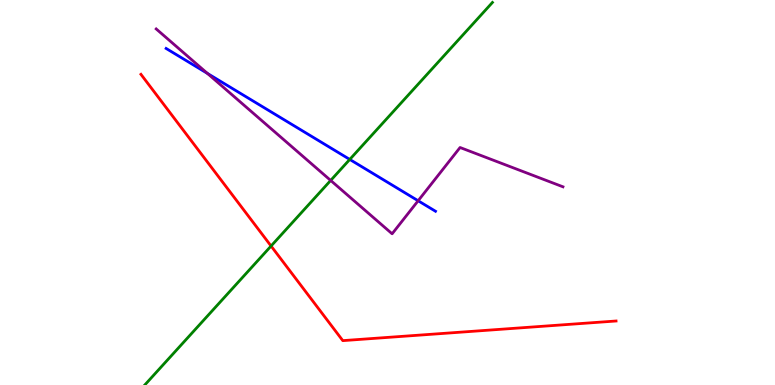[{'lines': ['blue', 'red'], 'intersections': []}, {'lines': ['green', 'red'], 'intersections': [{'x': 3.5, 'y': 3.61}]}, {'lines': ['purple', 'red'], 'intersections': []}, {'lines': ['blue', 'green'], 'intersections': [{'x': 4.51, 'y': 5.86}]}, {'lines': ['blue', 'purple'], 'intersections': [{'x': 2.68, 'y': 8.09}, {'x': 5.4, 'y': 4.79}]}, {'lines': ['green', 'purple'], 'intersections': [{'x': 4.27, 'y': 5.31}]}]